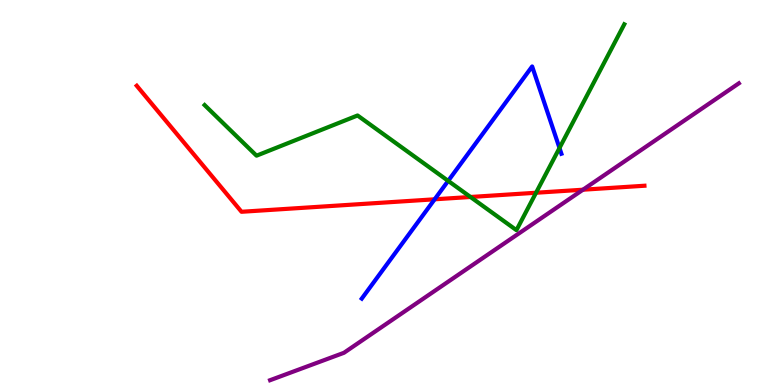[{'lines': ['blue', 'red'], 'intersections': [{'x': 5.61, 'y': 4.82}]}, {'lines': ['green', 'red'], 'intersections': [{'x': 6.07, 'y': 4.88}, {'x': 6.92, 'y': 4.99}]}, {'lines': ['purple', 'red'], 'intersections': [{'x': 7.52, 'y': 5.07}]}, {'lines': ['blue', 'green'], 'intersections': [{'x': 5.78, 'y': 5.3}, {'x': 7.22, 'y': 6.16}]}, {'lines': ['blue', 'purple'], 'intersections': []}, {'lines': ['green', 'purple'], 'intersections': []}]